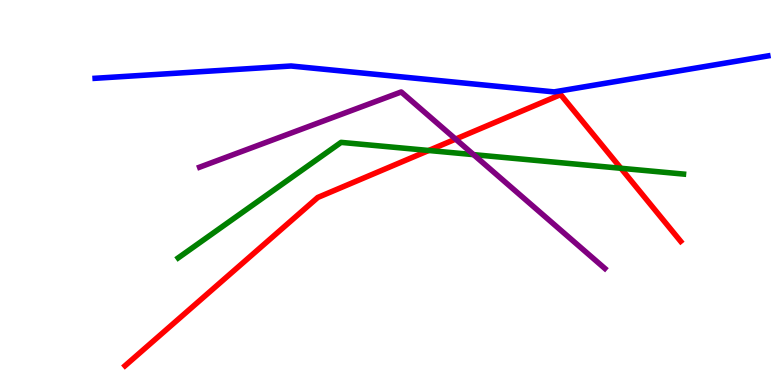[{'lines': ['blue', 'red'], 'intersections': []}, {'lines': ['green', 'red'], 'intersections': [{'x': 5.53, 'y': 6.09}, {'x': 8.01, 'y': 5.63}]}, {'lines': ['purple', 'red'], 'intersections': [{'x': 5.88, 'y': 6.39}]}, {'lines': ['blue', 'green'], 'intersections': []}, {'lines': ['blue', 'purple'], 'intersections': []}, {'lines': ['green', 'purple'], 'intersections': [{'x': 6.11, 'y': 5.98}]}]